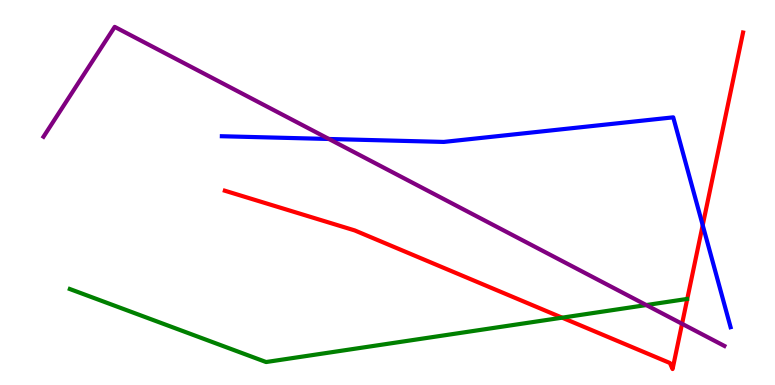[{'lines': ['blue', 'red'], 'intersections': [{'x': 9.07, 'y': 4.15}]}, {'lines': ['green', 'red'], 'intersections': [{'x': 7.25, 'y': 1.75}]}, {'lines': ['purple', 'red'], 'intersections': [{'x': 8.8, 'y': 1.59}]}, {'lines': ['blue', 'green'], 'intersections': []}, {'lines': ['blue', 'purple'], 'intersections': [{'x': 4.24, 'y': 6.39}]}, {'lines': ['green', 'purple'], 'intersections': [{'x': 8.34, 'y': 2.08}]}]